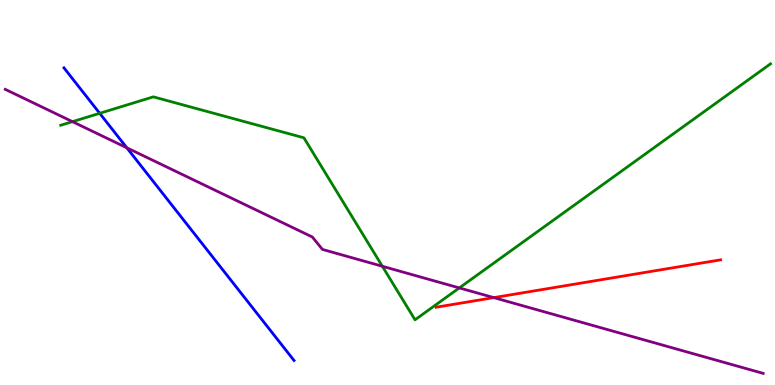[{'lines': ['blue', 'red'], 'intersections': []}, {'lines': ['green', 'red'], 'intersections': []}, {'lines': ['purple', 'red'], 'intersections': [{'x': 6.37, 'y': 2.27}]}, {'lines': ['blue', 'green'], 'intersections': [{'x': 1.29, 'y': 7.06}]}, {'lines': ['blue', 'purple'], 'intersections': [{'x': 1.64, 'y': 6.16}]}, {'lines': ['green', 'purple'], 'intersections': [{'x': 0.935, 'y': 6.84}, {'x': 4.93, 'y': 3.08}, {'x': 5.93, 'y': 2.52}]}]